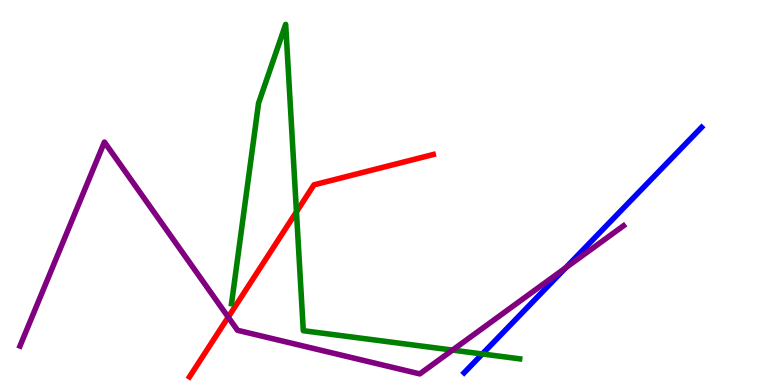[{'lines': ['blue', 'red'], 'intersections': []}, {'lines': ['green', 'red'], 'intersections': [{'x': 3.83, 'y': 4.5}]}, {'lines': ['purple', 'red'], 'intersections': [{'x': 2.94, 'y': 1.76}]}, {'lines': ['blue', 'green'], 'intersections': [{'x': 6.22, 'y': 0.806}]}, {'lines': ['blue', 'purple'], 'intersections': [{'x': 7.3, 'y': 3.04}]}, {'lines': ['green', 'purple'], 'intersections': [{'x': 5.84, 'y': 0.907}]}]